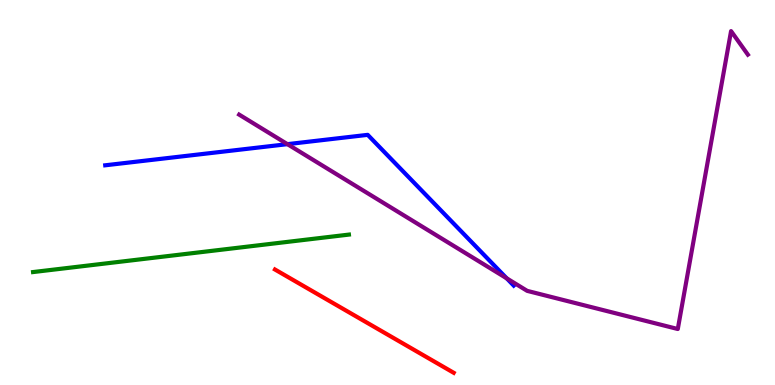[{'lines': ['blue', 'red'], 'intersections': []}, {'lines': ['green', 'red'], 'intersections': []}, {'lines': ['purple', 'red'], 'intersections': []}, {'lines': ['blue', 'green'], 'intersections': []}, {'lines': ['blue', 'purple'], 'intersections': [{'x': 3.71, 'y': 6.26}, {'x': 6.54, 'y': 2.77}]}, {'lines': ['green', 'purple'], 'intersections': []}]